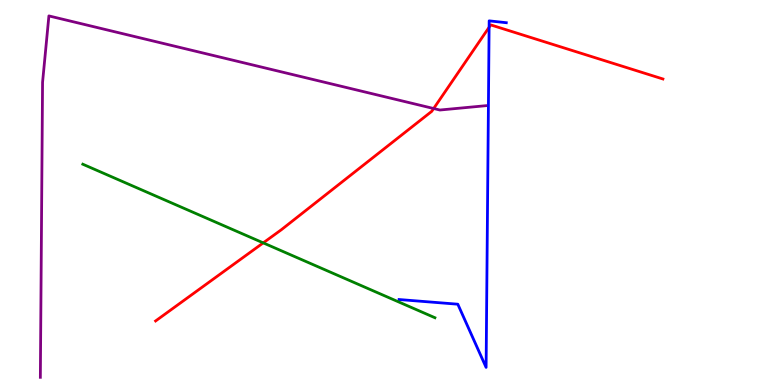[{'lines': ['blue', 'red'], 'intersections': [{'x': 6.31, 'y': 9.29}]}, {'lines': ['green', 'red'], 'intersections': [{'x': 3.4, 'y': 3.69}]}, {'lines': ['purple', 'red'], 'intersections': [{'x': 5.6, 'y': 7.18}]}, {'lines': ['blue', 'green'], 'intersections': []}, {'lines': ['blue', 'purple'], 'intersections': []}, {'lines': ['green', 'purple'], 'intersections': []}]